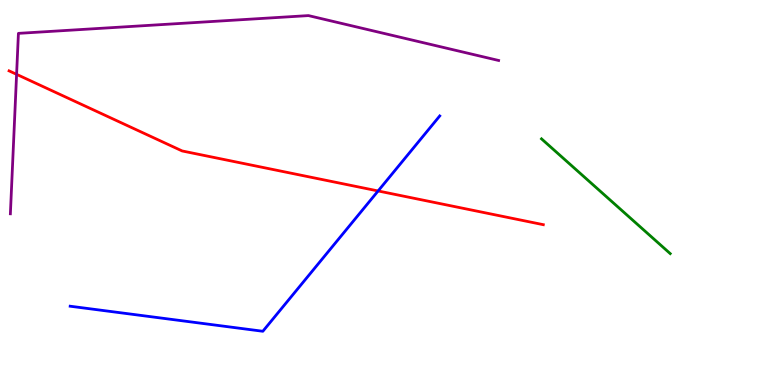[{'lines': ['blue', 'red'], 'intersections': [{'x': 4.88, 'y': 5.04}]}, {'lines': ['green', 'red'], 'intersections': []}, {'lines': ['purple', 'red'], 'intersections': [{'x': 0.214, 'y': 8.07}]}, {'lines': ['blue', 'green'], 'intersections': []}, {'lines': ['blue', 'purple'], 'intersections': []}, {'lines': ['green', 'purple'], 'intersections': []}]